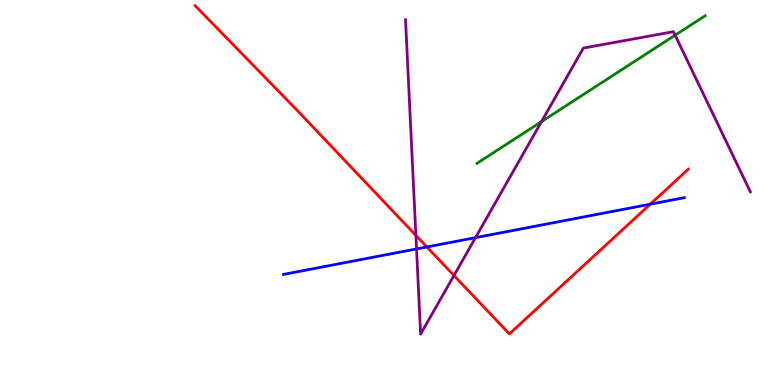[{'lines': ['blue', 'red'], 'intersections': [{'x': 5.51, 'y': 3.59}, {'x': 8.39, 'y': 4.7}]}, {'lines': ['green', 'red'], 'intersections': []}, {'lines': ['purple', 'red'], 'intersections': [{'x': 5.37, 'y': 3.89}, {'x': 5.86, 'y': 2.84}]}, {'lines': ['blue', 'green'], 'intersections': []}, {'lines': ['blue', 'purple'], 'intersections': [{'x': 5.37, 'y': 3.53}, {'x': 6.14, 'y': 3.83}]}, {'lines': ['green', 'purple'], 'intersections': [{'x': 6.99, 'y': 6.84}, {'x': 8.71, 'y': 9.09}]}]